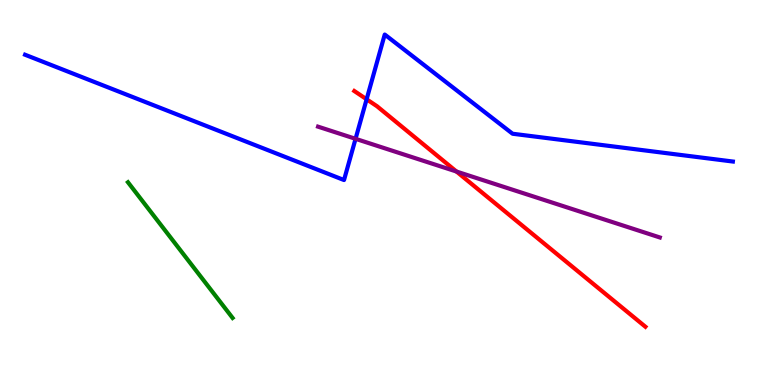[{'lines': ['blue', 'red'], 'intersections': [{'x': 4.73, 'y': 7.42}]}, {'lines': ['green', 'red'], 'intersections': []}, {'lines': ['purple', 'red'], 'intersections': [{'x': 5.89, 'y': 5.54}]}, {'lines': ['blue', 'green'], 'intersections': []}, {'lines': ['blue', 'purple'], 'intersections': [{'x': 4.59, 'y': 6.39}]}, {'lines': ['green', 'purple'], 'intersections': []}]